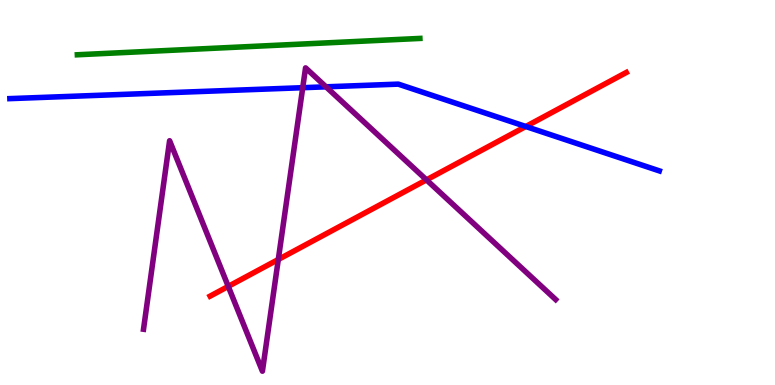[{'lines': ['blue', 'red'], 'intersections': [{'x': 6.78, 'y': 6.71}]}, {'lines': ['green', 'red'], 'intersections': []}, {'lines': ['purple', 'red'], 'intersections': [{'x': 2.95, 'y': 2.56}, {'x': 3.59, 'y': 3.26}, {'x': 5.5, 'y': 5.33}]}, {'lines': ['blue', 'green'], 'intersections': []}, {'lines': ['blue', 'purple'], 'intersections': [{'x': 3.91, 'y': 7.72}, {'x': 4.21, 'y': 7.74}]}, {'lines': ['green', 'purple'], 'intersections': []}]